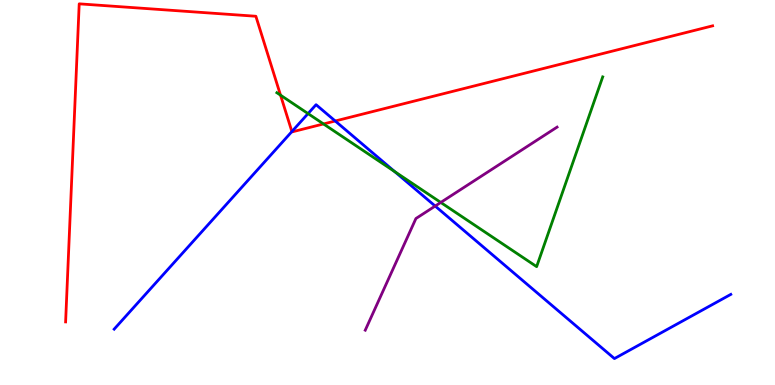[{'lines': ['blue', 'red'], 'intersections': [{'x': 3.77, 'y': 6.58}, {'x': 4.33, 'y': 6.86}]}, {'lines': ['green', 'red'], 'intersections': [{'x': 3.62, 'y': 7.53}, {'x': 4.17, 'y': 6.78}]}, {'lines': ['purple', 'red'], 'intersections': []}, {'lines': ['blue', 'green'], 'intersections': [{'x': 3.97, 'y': 7.05}, {'x': 5.09, 'y': 5.54}]}, {'lines': ['blue', 'purple'], 'intersections': [{'x': 5.62, 'y': 4.65}]}, {'lines': ['green', 'purple'], 'intersections': [{'x': 5.69, 'y': 4.74}]}]